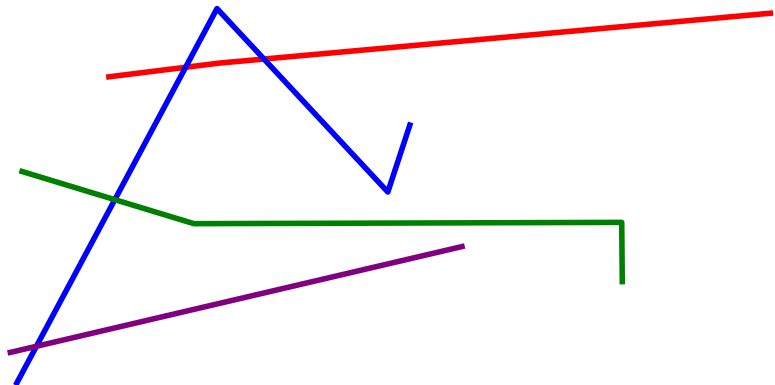[{'lines': ['blue', 'red'], 'intersections': [{'x': 2.39, 'y': 8.25}, {'x': 3.41, 'y': 8.47}]}, {'lines': ['green', 'red'], 'intersections': []}, {'lines': ['purple', 'red'], 'intersections': []}, {'lines': ['blue', 'green'], 'intersections': [{'x': 1.48, 'y': 4.81}]}, {'lines': ['blue', 'purple'], 'intersections': [{'x': 0.47, 'y': 1.01}]}, {'lines': ['green', 'purple'], 'intersections': []}]